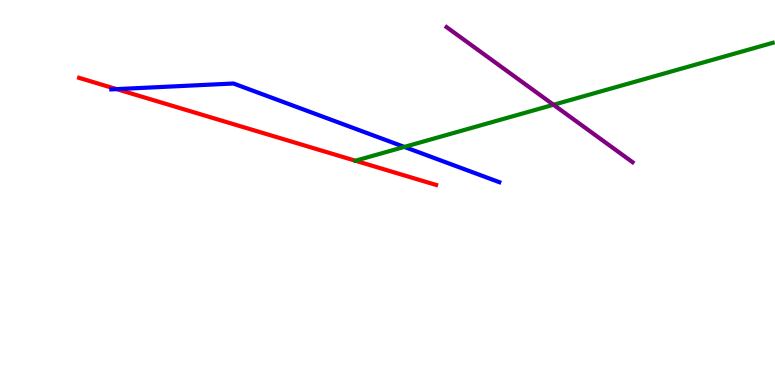[{'lines': ['blue', 'red'], 'intersections': [{'x': 1.51, 'y': 7.69}]}, {'lines': ['green', 'red'], 'intersections': [{'x': 4.59, 'y': 5.83}]}, {'lines': ['purple', 'red'], 'intersections': []}, {'lines': ['blue', 'green'], 'intersections': [{'x': 5.22, 'y': 6.18}]}, {'lines': ['blue', 'purple'], 'intersections': []}, {'lines': ['green', 'purple'], 'intersections': [{'x': 7.14, 'y': 7.28}]}]